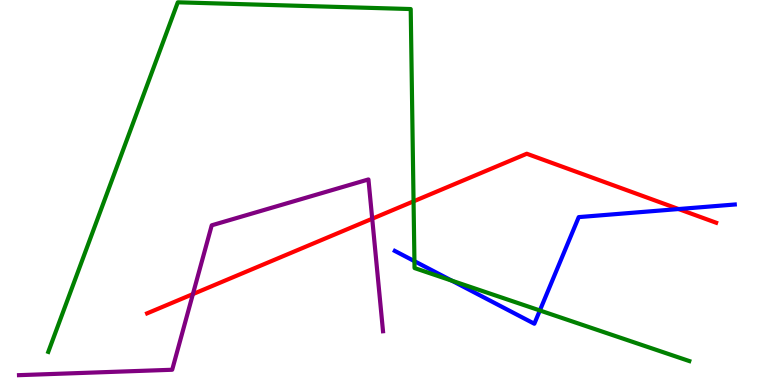[{'lines': ['blue', 'red'], 'intersections': [{'x': 8.76, 'y': 4.57}]}, {'lines': ['green', 'red'], 'intersections': [{'x': 5.34, 'y': 4.77}]}, {'lines': ['purple', 'red'], 'intersections': [{'x': 2.49, 'y': 2.36}, {'x': 4.8, 'y': 4.32}]}, {'lines': ['blue', 'green'], 'intersections': [{'x': 5.35, 'y': 3.22}, {'x': 5.83, 'y': 2.71}, {'x': 6.97, 'y': 1.94}]}, {'lines': ['blue', 'purple'], 'intersections': []}, {'lines': ['green', 'purple'], 'intersections': []}]